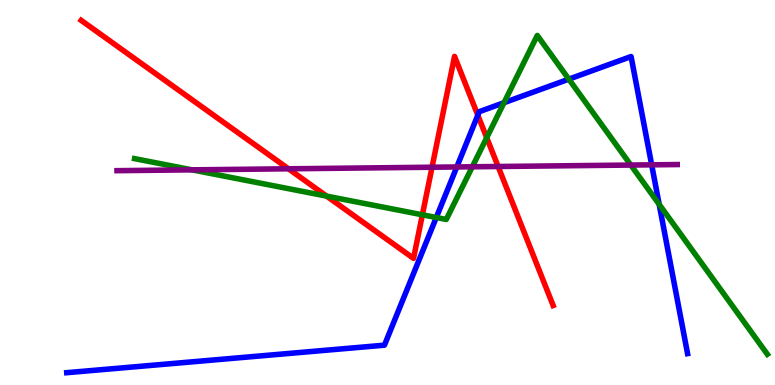[{'lines': ['blue', 'red'], 'intersections': [{'x': 6.17, 'y': 7.01}]}, {'lines': ['green', 'red'], 'intersections': [{'x': 4.21, 'y': 4.91}, {'x': 5.45, 'y': 4.42}, {'x': 6.28, 'y': 6.42}]}, {'lines': ['purple', 'red'], 'intersections': [{'x': 3.72, 'y': 5.62}, {'x': 5.57, 'y': 5.66}, {'x': 6.43, 'y': 5.68}]}, {'lines': ['blue', 'green'], 'intersections': [{'x': 5.63, 'y': 4.35}, {'x': 6.5, 'y': 7.33}, {'x': 7.34, 'y': 7.94}, {'x': 8.51, 'y': 4.69}]}, {'lines': ['blue', 'purple'], 'intersections': [{'x': 5.89, 'y': 5.66}, {'x': 8.41, 'y': 5.72}]}, {'lines': ['green', 'purple'], 'intersections': [{'x': 2.48, 'y': 5.59}, {'x': 6.09, 'y': 5.67}, {'x': 8.14, 'y': 5.71}]}]